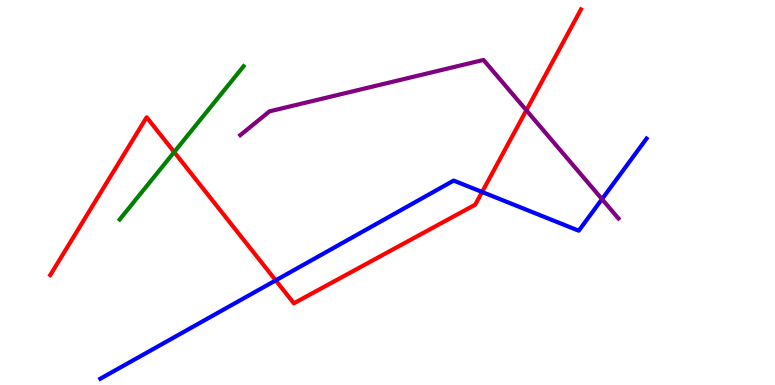[{'lines': ['blue', 'red'], 'intersections': [{'x': 3.56, 'y': 2.72}, {'x': 6.22, 'y': 5.01}]}, {'lines': ['green', 'red'], 'intersections': [{'x': 2.25, 'y': 6.05}]}, {'lines': ['purple', 'red'], 'intersections': [{'x': 6.79, 'y': 7.14}]}, {'lines': ['blue', 'green'], 'intersections': []}, {'lines': ['blue', 'purple'], 'intersections': [{'x': 7.77, 'y': 4.83}]}, {'lines': ['green', 'purple'], 'intersections': []}]